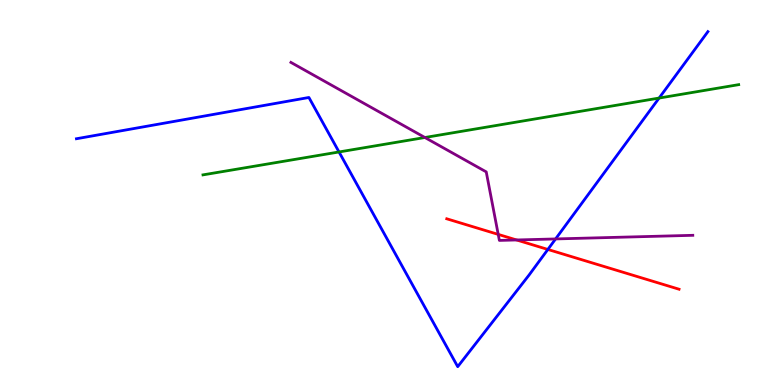[{'lines': ['blue', 'red'], 'intersections': [{'x': 7.07, 'y': 3.52}]}, {'lines': ['green', 'red'], 'intersections': []}, {'lines': ['purple', 'red'], 'intersections': [{'x': 6.43, 'y': 3.91}, {'x': 6.67, 'y': 3.77}]}, {'lines': ['blue', 'green'], 'intersections': [{'x': 4.37, 'y': 6.05}, {'x': 8.5, 'y': 7.45}]}, {'lines': ['blue', 'purple'], 'intersections': [{'x': 7.17, 'y': 3.79}]}, {'lines': ['green', 'purple'], 'intersections': [{'x': 5.48, 'y': 6.43}]}]